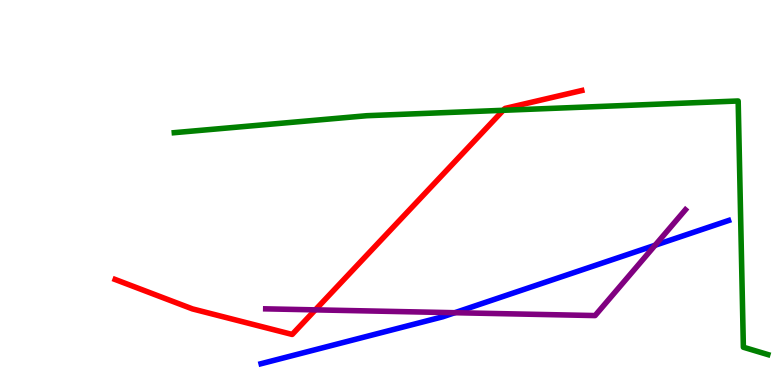[{'lines': ['blue', 'red'], 'intersections': []}, {'lines': ['green', 'red'], 'intersections': [{'x': 6.49, 'y': 7.13}]}, {'lines': ['purple', 'red'], 'intersections': [{'x': 4.07, 'y': 1.95}]}, {'lines': ['blue', 'green'], 'intersections': []}, {'lines': ['blue', 'purple'], 'intersections': [{'x': 5.87, 'y': 1.88}, {'x': 8.45, 'y': 3.63}]}, {'lines': ['green', 'purple'], 'intersections': []}]